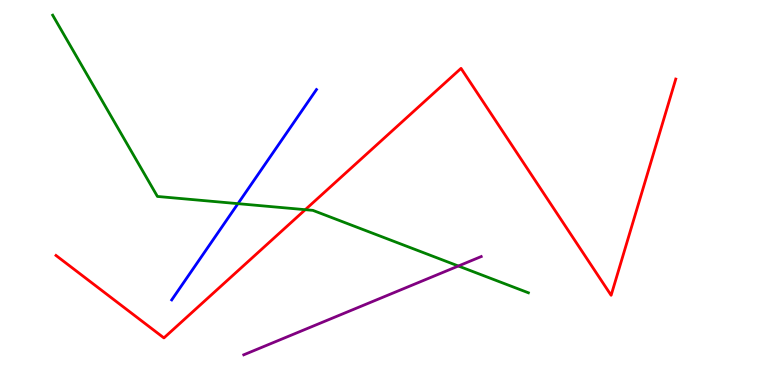[{'lines': ['blue', 'red'], 'intersections': []}, {'lines': ['green', 'red'], 'intersections': [{'x': 3.94, 'y': 4.55}]}, {'lines': ['purple', 'red'], 'intersections': []}, {'lines': ['blue', 'green'], 'intersections': [{'x': 3.07, 'y': 4.71}]}, {'lines': ['blue', 'purple'], 'intersections': []}, {'lines': ['green', 'purple'], 'intersections': [{'x': 5.91, 'y': 3.09}]}]